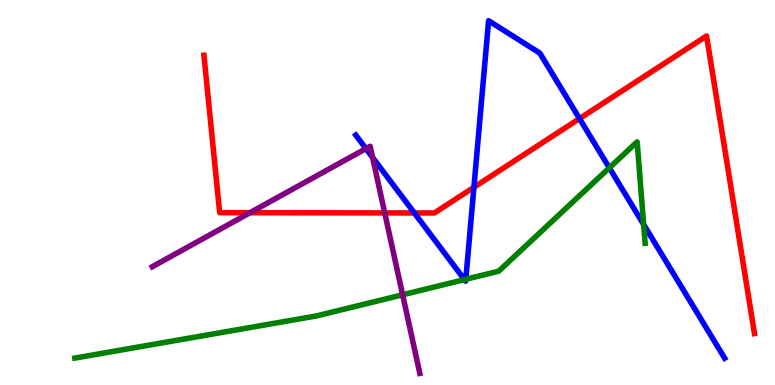[{'lines': ['blue', 'red'], 'intersections': [{'x': 5.35, 'y': 4.47}, {'x': 6.11, 'y': 5.14}, {'x': 7.48, 'y': 6.92}]}, {'lines': ['green', 'red'], 'intersections': []}, {'lines': ['purple', 'red'], 'intersections': [{'x': 3.23, 'y': 4.48}, {'x': 4.96, 'y': 4.47}]}, {'lines': ['blue', 'green'], 'intersections': [{'x': 5.99, 'y': 2.74}, {'x': 6.01, 'y': 2.75}, {'x': 7.86, 'y': 5.64}, {'x': 8.31, 'y': 4.17}]}, {'lines': ['blue', 'purple'], 'intersections': [{'x': 4.72, 'y': 6.14}, {'x': 4.81, 'y': 5.91}]}, {'lines': ['green', 'purple'], 'intersections': [{'x': 5.2, 'y': 2.34}]}]